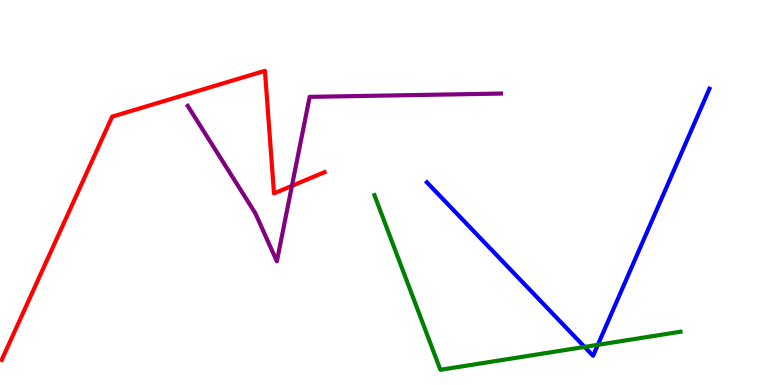[{'lines': ['blue', 'red'], 'intersections': []}, {'lines': ['green', 'red'], 'intersections': []}, {'lines': ['purple', 'red'], 'intersections': [{'x': 3.77, 'y': 5.17}]}, {'lines': ['blue', 'green'], 'intersections': [{'x': 7.54, 'y': 0.989}, {'x': 7.71, 'y': 1.04}]}, {'lines': ['blue', 'purple'], 'intersections': []}, {'lines': ['green', 'purple'], 'intersections': []}]